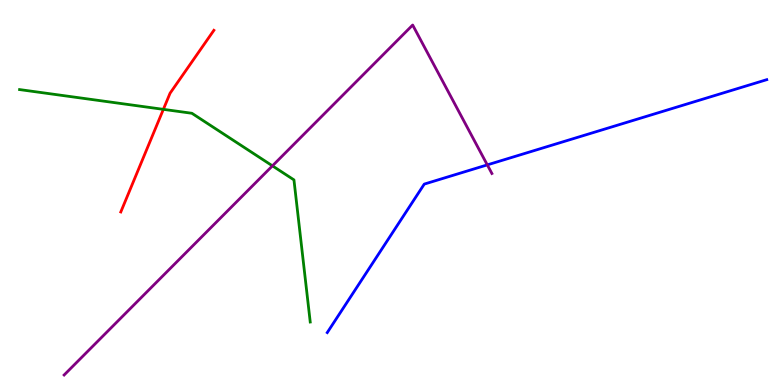[{'lines': ['blue', 'red'], 'intersections': []}, {'lines': ['green', 'red'], 'intersections': [{'x': 2.11, 'y': 7.16}]}, {'lines': ['purple', 'red'], 'intersections': []}, {'lines': ['blue', 'green'], 'intersections': []}, {'lines': ['blue', 'purple'], 'intersections': [{'x': 6.29, 'y': 5.72}]}, {'lines': ['green', 'purple'], 'intersections': [{'x': 3.52, 'y': 5.69}]}]